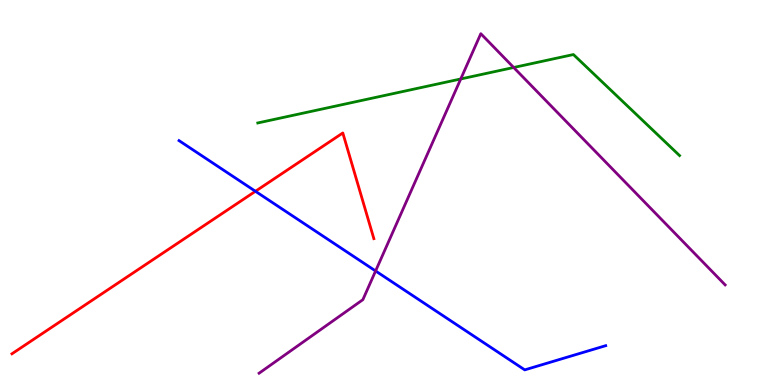[{'lines': ['blue', 'red'], 'intersections': [{'x': 3.3, 'y': 5.03}]}, {'lines': ['green', 'red'], 'intersections': []}, {'lines': ['purple', 'red'], 'intersections': []}, {'lines': ['blue', 'green'], 'intersections': []}, {'lines': ['blue', 'purple'], 'intersections': [{'x': 4.85, 'y': 2.96}]}, {'lines': ['green', 'purple'], 'intersections': [{'x': 5.95, 'y': 7.95}, {'x': 6.63, 'y': 8.25}]}]